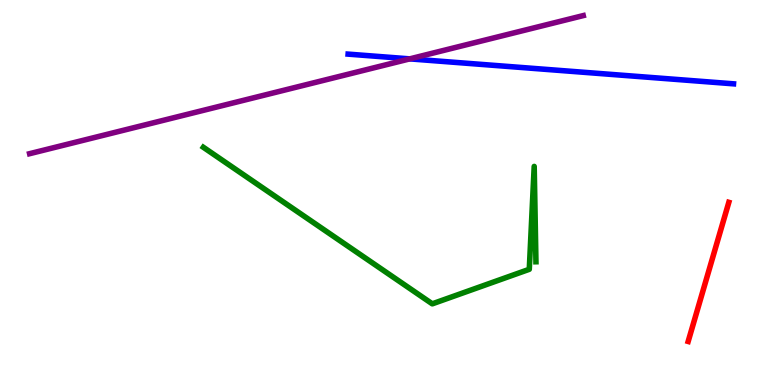[{'lines': ['blue', 'red'], 'intersections': []}, {'lines': ['green', 'red'], 'intersections': []}, {'lines': ['purple', 'red'], 'intersections': []}, {'lines': ['blue', 'green'], 'intersections': []}, {'lines': ['blue', 'purple'], 'intersections': [{'x': 5.29, 'y': 8.47}]}, {'lines': ['green', 'purple'], 'intersections': []}]